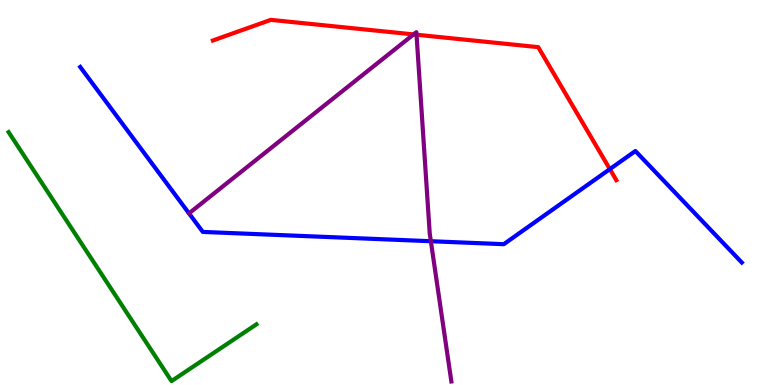[{'lines': ['blue', 'red'], 'intersections': [{'x': 7.87, 'y': 5.61}]}, {'lines': ['green', 'red'], 'intersections': []}, {'lines': ['purple', 'red'], 'intersections': [{'x': 5.34, 'y': 9.11}, {'x': 5.37, 'y': 9.1}]}, {'lines': ['blue', 'green'], 'intersections': []}, {'lines': ['blue', 'purple'], 'intersections': [{'x': 5.56, 'y': 3.73}]}, {'lines': ['green', 'purple'], 'intersections': []}]